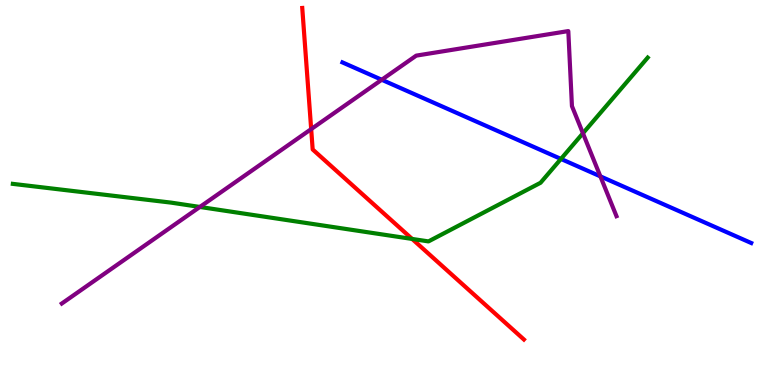[{'lines': ['blue', 'red'], 'intersections': []}, {'lines': ['green', 'red'], 'intersections': [{'x': 5.32, 'y': 3.79}]}, {'lines': ['purple', 'red'], 'intersections': [{'x': 4.02, 'y': 6.65}]}, {'lines': ['blue', 'green'], 'intersections': [{'x': 7.24, 'y': 5.87}]}, {'lines': ['blue', 'purple'], 'intersections': [{'x': 4.93, 'y': 7.93}, {'x': 7.75, 'y': 5.42}]}, {'lines': ['green', 'purple'], 'intersections': [{'x': 2.58, 'y': 4.62}, {'x': 7.52, 'y': 6.54}]}]